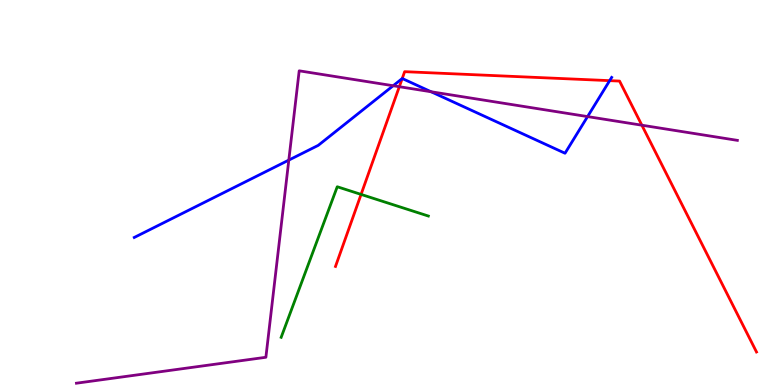[{'lines': ['blue', 'red'], 'intersections': [{'x': 5.19, 'y': 7.96}, {'x': 7.87, 'y': 7.91}]}, {'lines': ['green', 'red'], 'intersections': [{'x': 4.66, 'y': 4.95}]}, {'lines': ['purple', 'red'], 'intersections': [{'x': 5.15, 'y': 7.75}, {'x': 8.28, 'y': 6.75}]}, {'lines': ['blue', 'green'], 'intersections': []}, {'lines': ['blue', 'purple'], 'intersections': [{'x': 3.73, 'y': 5.84}, {'x': 5.07, 'y': 7.77}, {'x': 5.56, 'y': 7.62}, {'x': 7.58, 'y': 6.97}]}, {'lines': ['green', 'purple'], 'intersections': []}]